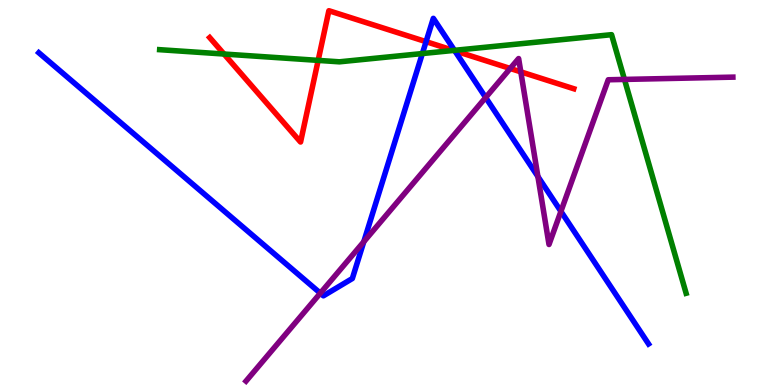[{'lines': ['blue', 'red'], 'intersections': [{'x': 5.5, 'y': 8.92}, {'x': 5.87, 'y': 8.68}]}, {'lines': ['green', 'red'], 'intersections': [{'x': 2.89, 'y': 8.6}, {'x': 4.11, 'y': 8.43}, {'x': 5.85, 'y': 8.69}]}, {'lines': ['purple', 'red'], 'intersections': [{'x': 6.58, 'y': 8.22}, {'x': 6.72, 'y': 8.13}]}, {'lines': ['blue', 'green'], 'intersections': [{'x': 5.45, 'y': 8.61}, {'x': 5.86, 'y': 8.69}]}, {'lines': ['blue', 'purple'], 'intersections': [{'x': 4.13, 'y': 2.39}, {'x': 4.69, 'y': 3.72}, {'x': 6.27, 'y': 7.47}, {'x': 6.94, 'y': 5.41}, {'x': 7.24, 'y': 4.51}]}, {'lines': ['green', 'purple'], 'intersections': [{'x': 8.06, 'y': 7.94}]}]